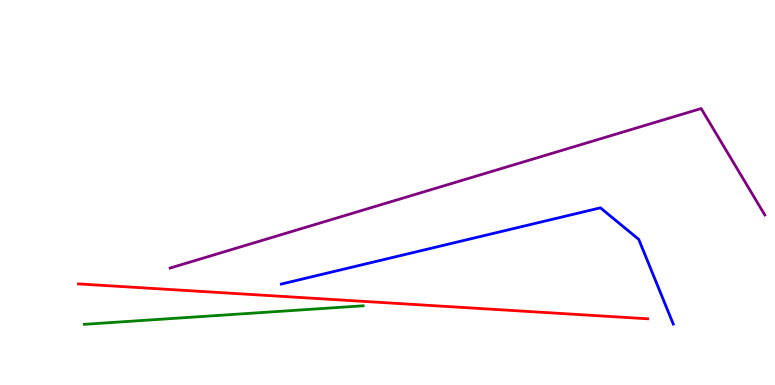[{'lines': ['blue', 'red'], 'intersections': []}, {'lines': ['green', 'red'], 'intersections': []}, {'lines': ['purple', 'red'], 'intersections': []}, {'lines': ['blue', 'green'], 'intersections': []}, {'lines': ['blue', 'purple'], 'intersections': []}, {'lines': ['green', 'purple'], 'intersections': []}]